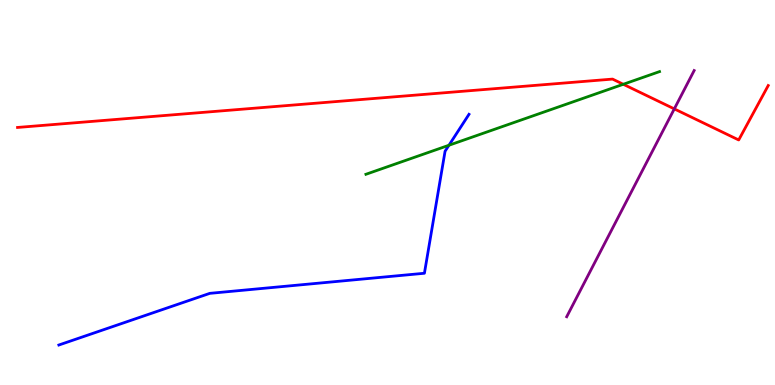[{'lines': ['blue', 'red'], 'intersections': []}, {'lines': ['green', 'red'], 'intersections': [{'x': 8.04, 'y': 7.81}]}, {'lines': ['purple', 'red'], 'intersections': [{'x': 8.7, 'y': 7.17}]}, {'lines': ['blue', 'green'], 'intersections': [{'x': 5.79, 'y': 6.23}]}, {'lines': ['blue', 'purple'], 'intersections': []}, {'lines': ['green', 'purple'], 'intersections': []}]